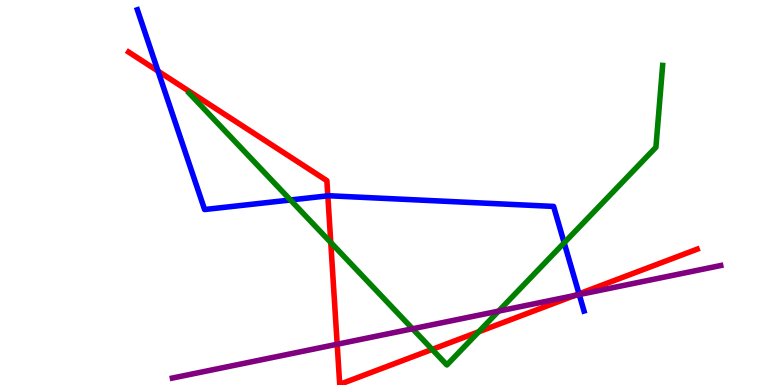[{'lines': ['blue', 'red'], 'intersections': [{'x': 2.04, 'y': 8.15}, {'x': 4.23, 'y': 4.91}, {'x': 7.47, 'y': 2.37}]}, {'lines': ['green', 'red'], 'intersections': [{'x': 4.27, 'y': 3.7}, {'x': 5.58, 'y': 0.925}, {'x': 6.18, 'y': 1.38}]}, {'lines': ['purple', 'red'], 'intersections': [{'x': 4.35, 'y': 1.06}, {'x': 7.42, 'y': 2.32}]}, {'lines': ['blue', 'green'], 'intersections': [{'x': 3.75, 'y': 4.81}, {'x': 7.28, 'y': 3.69}]}, {'lines': ['blue', 'purple'], 'intersections': [{'x': 7.47, 'y': 2.35}]}, {'lines': ['green', 'purple'], 'intersections': [{'x': 5.32, 'y': 1.46}, {'x': 6.43, 'y': 1.92}]}]